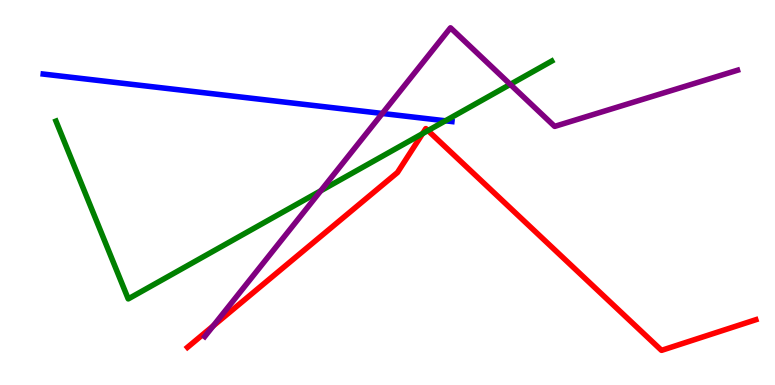[{'lines': ['blue', 'red'], 'intersections': []}, {'lines': ['green', 'red'], 'intersections': [{'x': 5.45, 'y': 6.53}, {'x': 5.52, 'y': 6.61}]}, {'lines': ['purple', 'red'], 'intersections': [{'x': 2.75, 'y': 1.53}]}, {'lines': ['blue', 'green'], 'intersections': [{'x': 5.75, 'y': 6.86}]}, {'lines': ['blue', 'purple'], 'intersections': [{'x': 4.93, 'y': 7.05}]}, {'lines': ['green', 'purple'], 'intersections': [{'x': 4.14, 'y': 5.04}, {'x': 6.58, 'y': 7.81}]}]